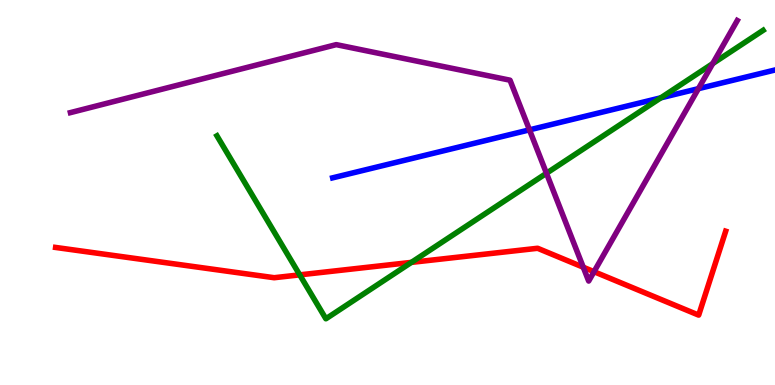[{'lines': ['blue', 'red'], 'intersections': []}, {'lines': ['green', 'red'], 'intersections': [{'x': 3.87, 'y': 2.86}, {'x': 5.31, 'y': 3.18}]}, {'lines': ['purple', 'red'], 'intersections': [{'x': 7.53, 'y': 3.06}, {'x': 7.66, 'y': 2.94}]}, {'lines': ['blue', 'green'], 'intersections': [{'x': 8.53, 'y': 7.46}]}, {'lines': ['blue', 'purple'], 'intersections': [{'x': 6.83, 'y': 6.63}, {'x': 9.01, 'y': 7.7}]}, {'lines': ['green', 'purple'], 'intersections': [{'x': 7.05, 'y': 5.5}, {'x': 9.2, 'y': 8.35}]}]